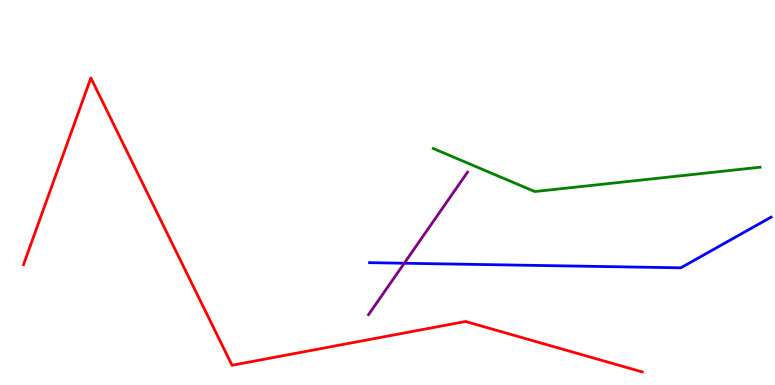[{'lines': ['blue', 'red'], 'intersections': []}, {'lines': ['green', 'red'], 'intersections': []}, {'lines': ['purple', 'red'], 'intersections': []}, {'lines': ['blue', 'green'], 'intersections': []}, {'lines': ['blue', 'purple'], 'intersections': [{'x': 5.22, 'y': 3.16}]}, {'lines': ['green', 'purple'], 'intersections': []}]